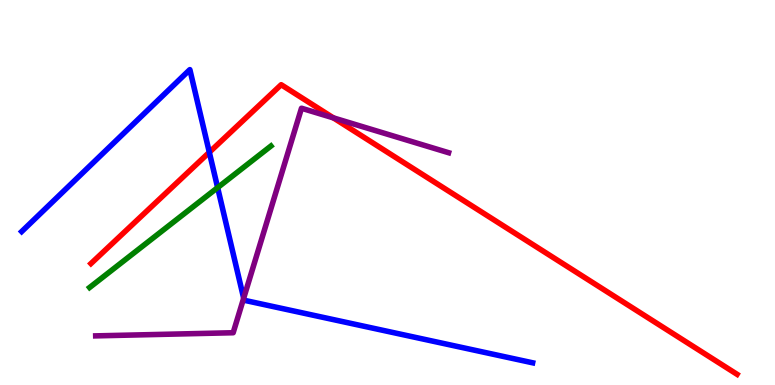[{'lines': ['blue', 'red'], 'intersections': [{'x': 2.7, 'y': 6.04}]}, {'lines': ['green', 'red'], 'intersections': []}, {'lines': ['purple', 'red'], 'intersections': [{'x': 4.3, 'y': 6.94}]}, {'lines': ['blue', 'green'], 'intersections': [{'x': 2.81, 'y': 5.13}]}, {'lines': ['blue', 'purple'], 'intersections': [{'x': 3.14, 'y': 2.25}]}, {'lines': ['green', 'purple'], 'intersections': []}]